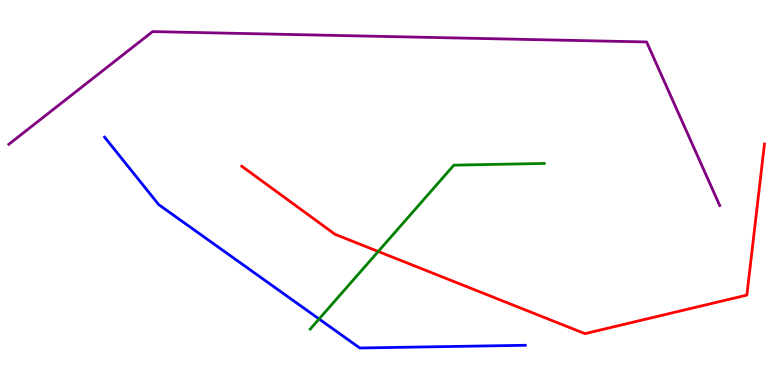[{'lines': ['blue', 'red'], 'intersections': []}, {'lines': ['green', 'red'], 'intersections': [{'x': 4.88, 'y': 3.47}]}, {'lines': ['purple', 'red'], 'intersections': []}, {'lines': ['blue', 'green'], 'intersections': [{'x': 4.12, 'y': 1.71}]}, {'lines': ['blue', 'purple'], 'intersections': []}, {'lines': ['green', 'purple'], 'intersections': []}]